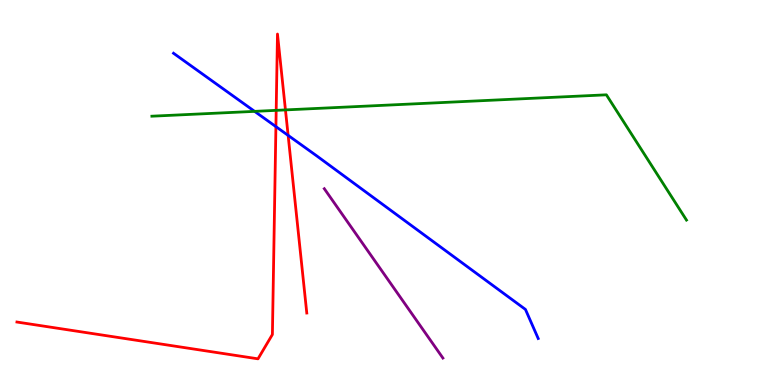[{'lines': ['blue', 'red'], 'intersections': [{'x': 3.56, 'y': 6.71}, {'x': 3.72, 'y': 6.48}]}, {'lines': ['green', 'red'], 'intersections': [{'x': 3.56, 'y': 7.13}, {'x': 3.68, 'y': 7.15}]}, {'lines': ['purple', 'red'], 'intersections': []}, {'lines': ['blue', 'green'], 'intersections': [{'x': 3.29, 'y': 7.11}]}, {'lines': ['blue', 'purple'], 'intersections': []}, {'lines': ['green', 'purple'], 'intersections': []}]